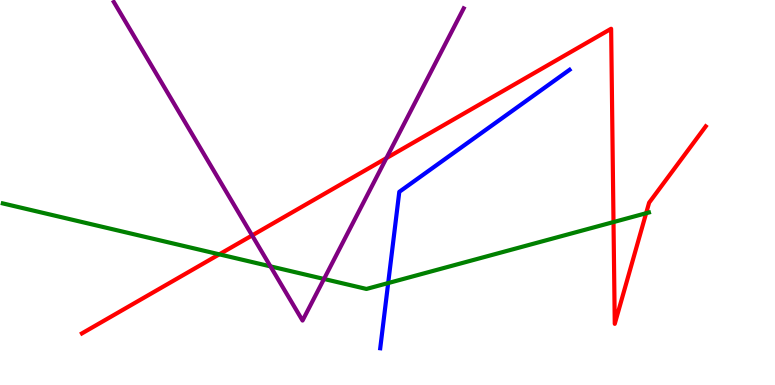[{'lines': ['blue', 'red'], 'intersections': []}, {'lines': ['green', 'red'], 'intersections': [{'x': 2.83, 'y': 3.39}, {'x': 7.92, 'y': 4.23}, {'x': 8.34, 'y': 4.46}]}, {'lines': ['purple', 'red'], 'intersections': [{'x': 3.25, 'y': 3.88}, {'x': 4.99, 'y': 5.89}]}, {'lines': ['blue', 'green'], 'intersections': [{'x': 5.01, 'y': 2.65}]}, {'lines': ['blue', 'purple'], 'intersections': []}, {'lines': ['green', 'purple'], 'intersections': [{'x': 3.49, 'y': 3.08}, {'x': 4.18, 'y': 2.75}]}]